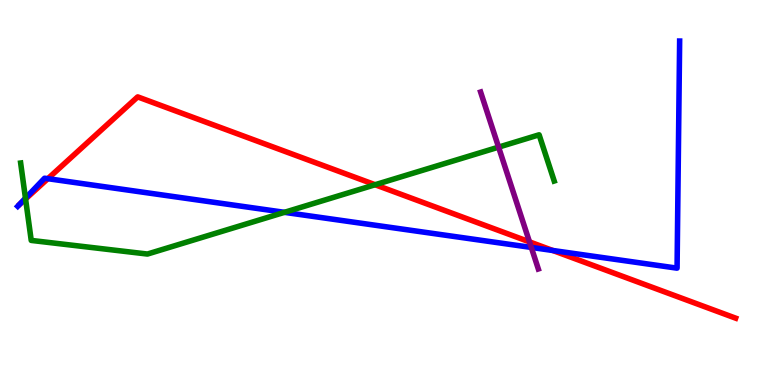[{'lines': ['blue', 'red'], 'intersections': [{'x': 0.617, 'y': 5.36}, {'x': 7.13, 'y': 3.49}]}, {'lines': ['green', 'red'], 'intersections': [{'x': 0.33, 'y': 4.83}, {'x': 4.84, 'y': 5.2}]}, {'lines': ['purple', 'red'], 'intersections': [{'x': 6.83, 'y': 3.72}]}, {'lines': ['blue', 'green'], 'intersections': [{'x': 0.329, 'y': 4.85}, {'x': 3.67, 'y': 4.48}]}, {'lines': ['blue', 'purple'], 'intersections': [{'x': 6.86, 'y': 3.57}]}, {'lines': ['green', 'purple'], 'intersections': [{'x': 6.43, 'y': 6.18}]}]